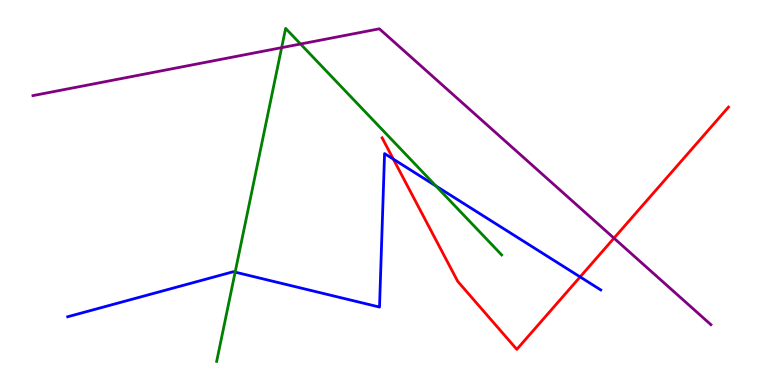[{'lines': ['blue', 'red'], 'intersections': [{'x': 5.08, 'y': 5.87}, {'x': 7.49, 'y': 2.81}]}, {'lines': ['green', 'red'], 'intersections': []}, {'lines': ['purple', 'red'], 'intersections': [{'x': 7.92, 'y': 3.81}]}, {'lines': ['blue', 'green'], 'intersections': [{'x': 3.03, 'y': 2.93}, {'x': 5.62, 'y': 5.17}]}, {'lines': ['blue', 'purple'], 'intersections': []}, {'lines': ['green', 'purple'], 'intersections': [{'x': 3.63, 'y': 8.76}, {'x': 3.88, 'y': 8.86}]}]